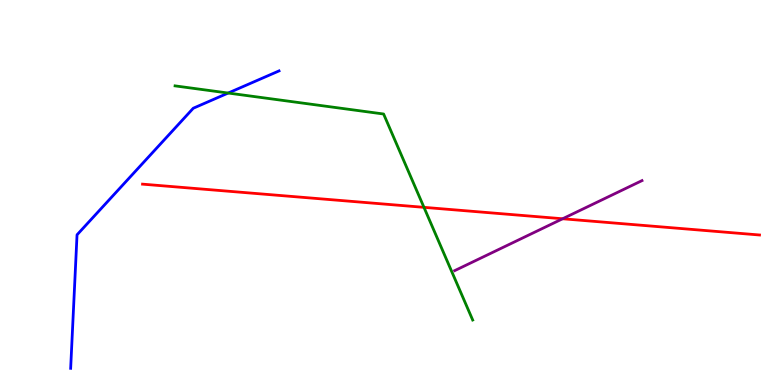[{'lines': ['blue', 'red'], 'intersections': []}, {'lines': ['green', 'red'], 'intersections': [{'x': 5.47, 'y': 4.61}]}, {'lines': ['purple', 'red'], 'intersections': [{'x': 7.26, 'y': 4.32}]}, {'lines': ['blue', 'green'], 'intersections': [{'x': 2.94, 'y': 7.58}]}, {'lines': ['blue', 'purple'], 'intersections': []}, {'lines': ['green', 'purple'], 'intersections': []}]